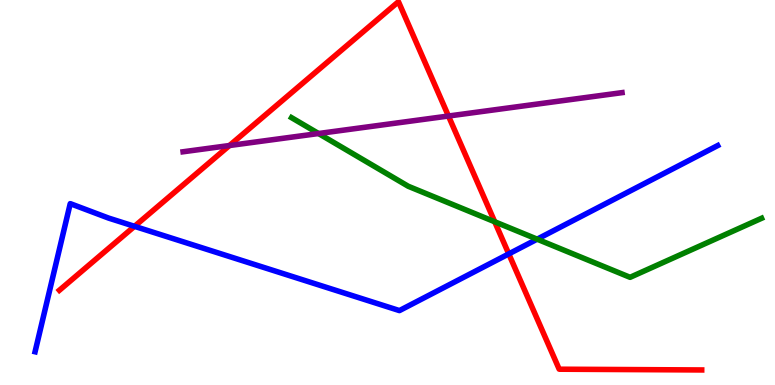[{'lines': ['blue', 'red'], 'intersections': [{'x': 1.74, 'y': 4.12}, {'x': 6.56, 'y': 3.41}]}, {'lines': ['green', 'red'], 'intersections': [{'x': 6.38, 'y': 4.24}]}, {'lines': ['purple', 'red'], 'intersections': [{'x': 2.96, 'y': 6.22}, {'x': 5.79, 'y': 6.99}]}, {'lines': ['blue', 'green'], 'intersections': [{'x': 6.93, 'y': 3.79}]}, {'lines': ['blue', 'purple'], 'intersections': []}, {'lines': ['green', 'purple'], 'intersections': [{'x': 4.11, 'y': 6.53}]}]